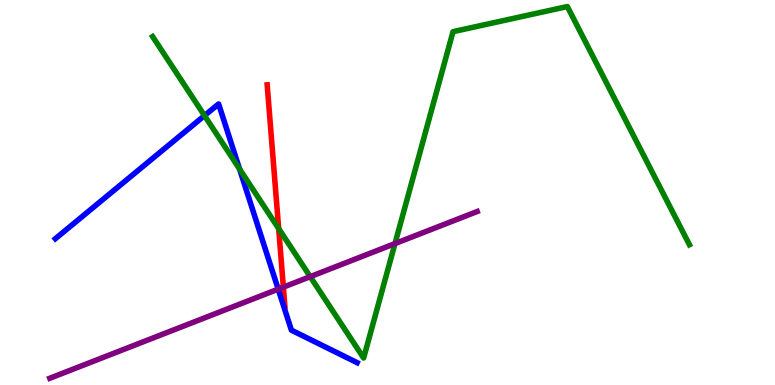[{'lines': ['blue', 'red'], 'intersections': []}, {'lines': ['green', 'red'], 'intersections': [{'x': 3.6, 'y': 4.06}]}, {'lines': ['purple', 'red'], 'intersections': [{'x': 3.66, 'y': 2.54}]}, {'lines': ['blue', 'green'], 'intersections': [{'x': 2.64, 'y': 7.0}, {'x': 3.09, 'y': 5.61}]}, {'lines': ['blue', 'purple'], 'intersections': [{'x': 3.59, 'y': 2.49}]}, {'lines': ['green', 'purple'], 'intersections': [{'x': 4.0, 'y': 2.81}, {'x': 5.1, 'y': 3.67}]}]